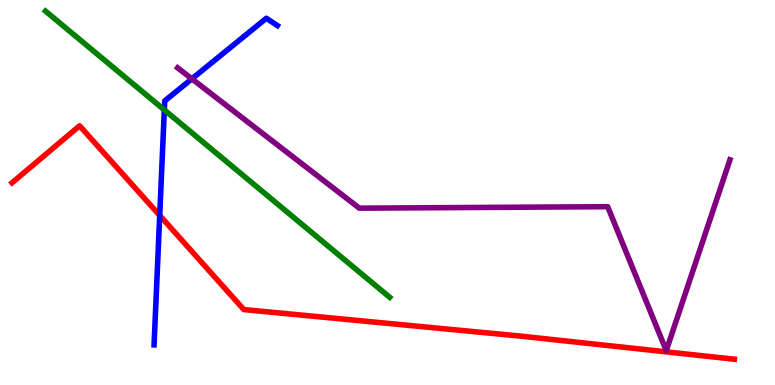[{'lines': ['blue', 'red'], 'intersections': [{'x': 2.06, 'y': 4.4}]}, {'lines': ['green', 'red'], 'intersections': []}, {'lines': ['purple', 'red'], 'intersections': []}, {'lines': ['blue', 'green'], 'intersections': [{'x': 2.12, 'y': 7.14}]}, {'lines': ['blue', 'purple'], 'intersections': [{'x': 2.48, 'y': 7.95}]}, {'lines': ['green', 'purple'], 'intersections': []}]